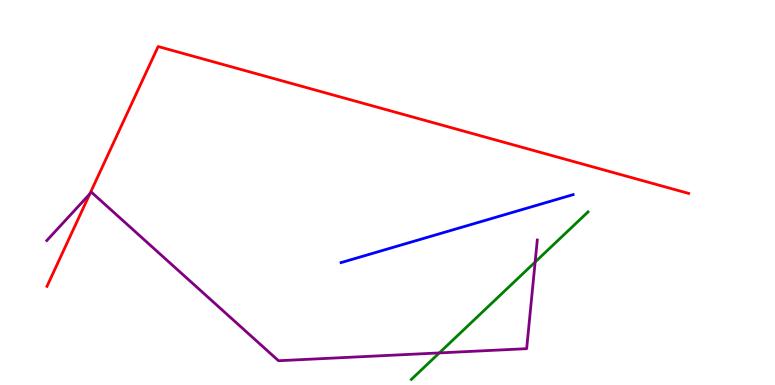[{'lines': ['blue', 'red'], 'intersections': []}, {'lines': ['green', 'red'], 'intersections': []}, {'lines': ['purple', 'red'], 'intersections': [{'x': 1.16, 'y': 4.96}]}, {'lines': ['blue', 'green'], 'intersections': []}, {'lines': ['blue', 'purple'], 'intersections': []}, {'lines': ['green', 'purple'], 'intersections': [{'x': 5.67, 'y': 0.833}, {'x': 6.91, 'y': 3.19}]}]